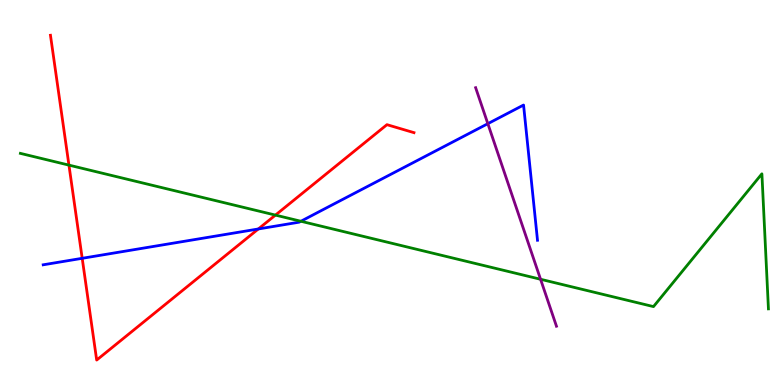[{'lines': ['blue', 'red'], 'intersections': [{'x': 1.06, 'y': 3.29}, {'x': 3.33, 'y': 4.05}]}, {'lines': ['green', 'red'], 'intersections': [{'x': 0.89, 'y': 5.71}, {'x': 3.55, 'y': 4.41}]}, {'lines': ['purple', 'red'], 'intersections': []}, {'lines': ['blue', 'green'], 'intersections': [{'x': 3.88, 'y': 4.25}]}, {'lines': ['blue', 'purple'], 'intersections': [{'x': 6.29, 'y': 6.79}]}, {'lines': ['green', 'purple'], 'intersections': [{'x': 6.98, 'y': 2.75}]}]